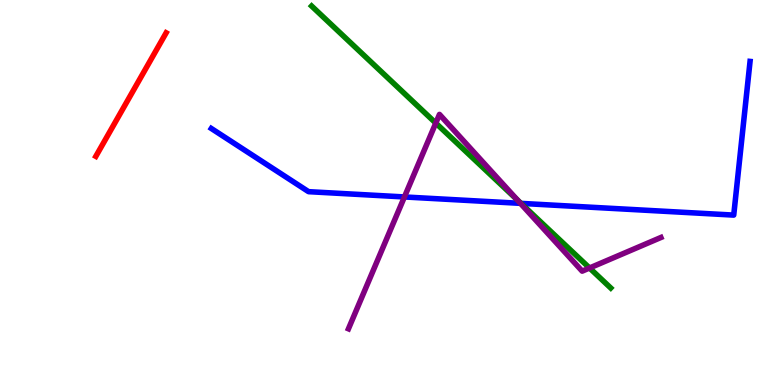[{'lines': ['blue', 'red'], 'intersections': []}, {'lines': ['green', 'red'], 'intersections': []}, {'lines': ['purple', 'red'], 'intersections': []}, {'lines': ['blue', 'green'], 'intersections': [{'x': 6.72, 'y': 4.72}]}, {'lines': ['blue', 'purple'], 'intersections': [{'x': 5.22, 'y': 4.88}, {'x': 6.72, 'y': 4.72}]}, {'lines': ['green', 'purple'], 'intersections': [{'x': 5.62, 'y': 6.8}, {'x': 6.68, 'y': 4.8}, {'x': 7.61, 'y': 3.04}]}]